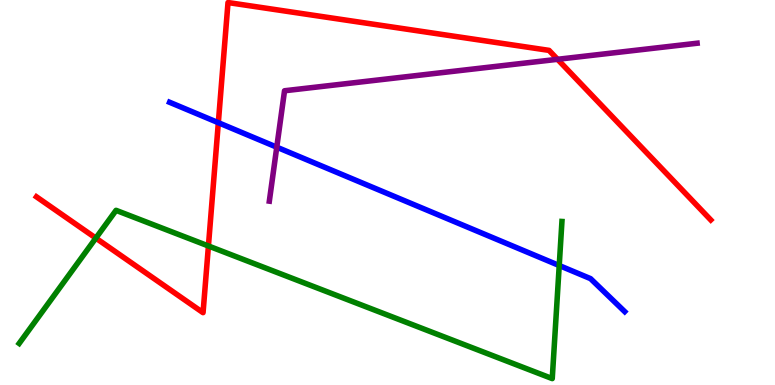[{'lines': ['blue', 'red'], 'intersections': [{'x': 2.82, 'y': 6.81}]}, {'lines': ['green', 'red'], 'intersections': [{'x': 1.24, 'y': 3.82}, {'x': 2.69, 'y': 3.61}]}, {'lines': ['purple', 'red'], 'intersections': [{'x': 7.19, 'y': 8.46}]}, {'lines': ['blue', 'green'], 'intersections': [{'x': 7.22, 'y': 3.1}]}, {'lines': ['blue', 'purple'], 'intersections': [{'x': 3.57, 'y': 6.18}]}, {'lines': ['green', 'purple'], 'intersections': []}]